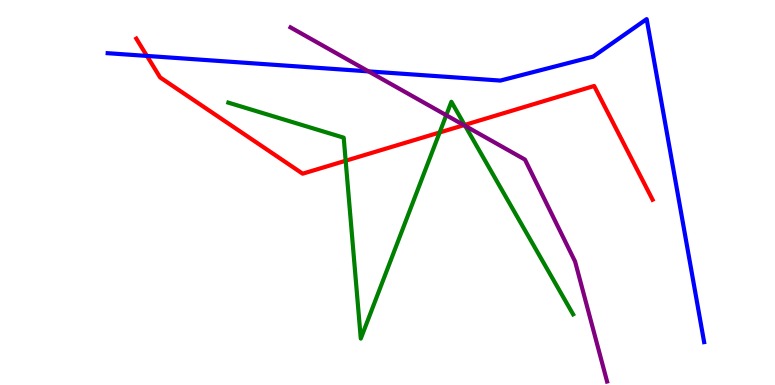[{'lines': ['blue', 'red'], 'intersections': [{'x': 1.9, 'y': 8.55}]}, {'lines': ['green', 'red'], 'intersections': [{'x': 4.46, 'y': 5.82}, {'x': 5.67, 'y': 6.56}, {'x': 6.0, 'y': 6.75}]}, {'lines': ['purple', 'red'], 'intersections': [{'x': 5.99, 'y': 6.75}]}, {'lines': ['blue', 'green'], 'intersections': []}, {'lines': ['blue', 'purple'], 'intersections': [{'x': 4.76, 'y': 8.15}]}, {'lines': ['green', 'purple'], 'intersections': [{'x': 5.76, 'y': 7.01}, {'x': 6.0, 'y': 6.73}]}]